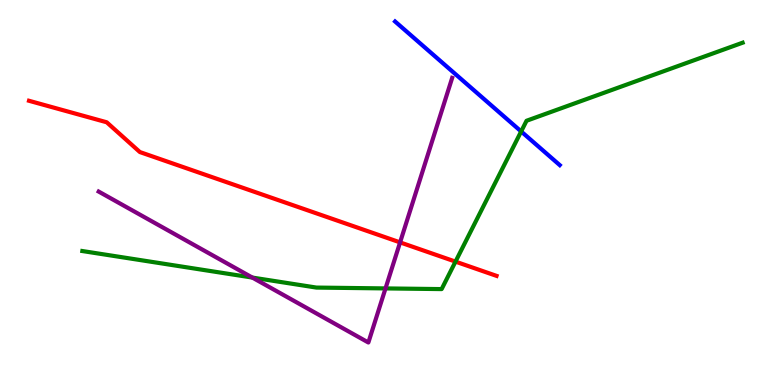[{'lines': ['blue', 'red'], 'intersections': []}, {'lines': ['green', 'red'], 'intersections': [{'x': 5.88, 'y': 3.2}]}, {'lines': ['purple', 'red'], 'intersections': [{'x': 5.16, 'y': 3.7}]}, {'lines': ['blue', 'green'], 'intersections': [{'x': 6.72, 'y': 6.59}]}, {'lines': ['blue', 'purple'], 'intersections': []}, {'lines': ['green', 'purple'], 'intersections': [{'x': 3.26, 'y': 2.79}, {'x': 4.97, 'y': 2.51}]}]